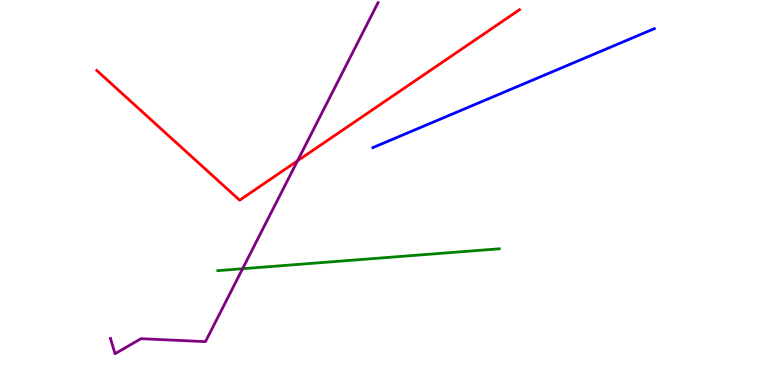[{'lines': ['blue', 'red'], 'intersections': []}, {'lines': ['green', 'red'], 'intersections': []}, {'lines': ['purple', 'red'], 'intersections': [{'x': 3.84, 'y': 5.82}]}, {'lines': ['blue', 'green'], 'intersections': []}, {'lines': ['blue', 'purple'], 'intersections': []}, {'lines': ['green', 'purple'], 'intersections': [{'x': 3.13, 'y': 3.02}]}]